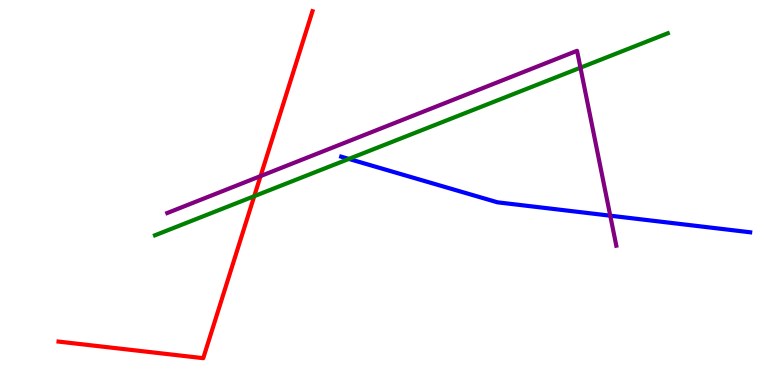[{'lines': ['blue', 'red'], 'intersections': []}, {'lines': ['green', 'red'], 'intersections': [{'x': 3.28, 'y': 4.9}]}, {'lines': ['purple', 'red'], 'intersections': [{'x': 3.36, 'y': 5.43}]}, {'lines': ['blue', 'green'], 'intersections': [{'x': 4.5, 'y': 5.87}]}, {'lines': ['blue', 'purple'], 'intersections': [{'x': 7.87, 'y': 4.4}]}, {'lines': ['green', 'purple'], 'intersections': [{'x': 7.49, 'y': 8.24}]}]